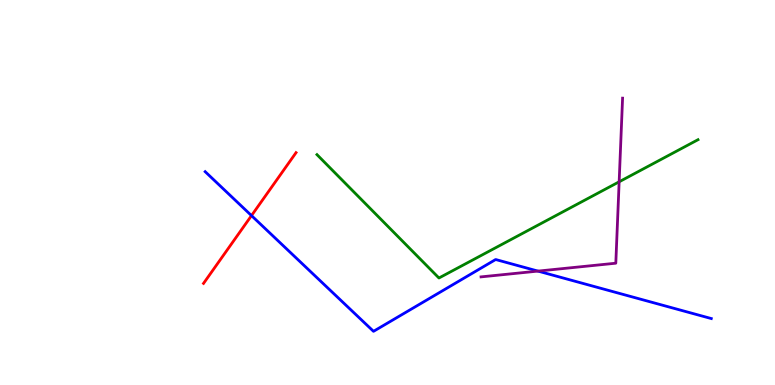[{'lines': ['blue', 'red'], 'intersections': [{'x': 3.25, 'y': 4.4}]}, {'lines': ['green', 'red'], 'intersections': []}, {'lines': ['purple', 'red'], 'intersections': []}, {'lines': ['blue', 'green'], 'intersections': []}, {'lines': ['blue', 'purple'], 'intersections': [{'x': 6.94, 'y': 2.96}]}, {'lines': ['green', 'purple'], 'intersections': [{'x': 7.99, 'y': 5.28}]}]